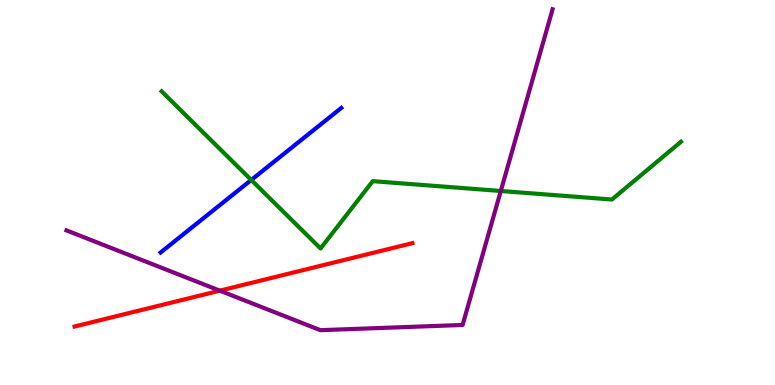[{'lines': ['blue', 'red'], 'intersections': []}, {'lines': ['green', 'red'], 'intersections': []}, {'lines': ['purple', 'red'], 'intersections': [{'x': 2.84, 'y': 2.45}]}, {'lines': ['blue', 'green'], 'intersections': [{'x': 3.24, 'y': 5.33}]}, {'lines': ['blue', 'purple'], 'intersections': []}, {'lines': ['green', 'purple'], 'intersections': [{'x': 6.46, 'y': 5.04}]}]